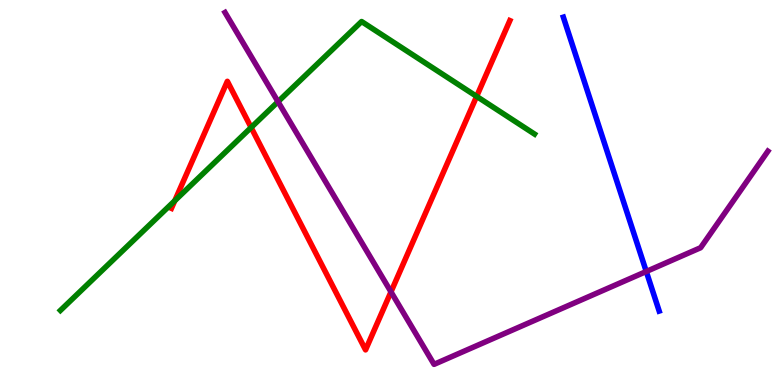[{'lines': ['blue', 'red'], 'intersections': []}, {'lines': ['green', 'red'], 'intersections': [{'x': 2.26, 'y': 4.79}, {'x': 3.24, 'y': 6.69}, {'x': 6.15, 'y': 7.5}]}, {'lines': ['purple', 'red'], 'intersections': [{'x': 5.04, 'y': 2.42}]}, {'lines': ['blue', 'green'], 'intersections': []}, {'lines': ['blue', 'purple'], 'intersections': [{'x': 8.34, 'y': 2.95}]}, {'lines': ['green', 'purple'], 'intersections': [{'x': 3.59, 'y': 7.36}]}]